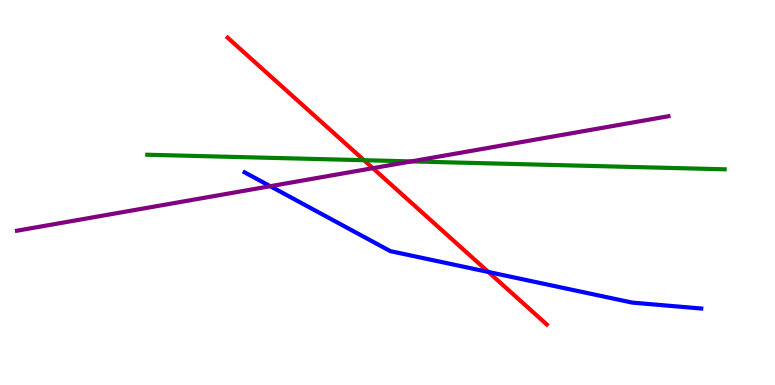[{'lines': ['blue', 'red'], 'intersections': [{'x': 6.3, 'y': 2.94}]}, {'lines': ['green', 'red'], 'intersections': [{'x': 4.7, 'y': 5.84}]}, {'lines': ['purple', 'red'], 'intersections': [{'x': 4.81, 'y': 5.63}]}, {'lines': ['blue', 'green'], 'intersections': []}, {'lines': ['blue', 'purple'], 'intersections': [{'x': 3.49, 'y': 5.16}]}, {'lines': ['green', 'purple'], 'intersections': [{'x': 5.31, 'y': 5.81}]}]